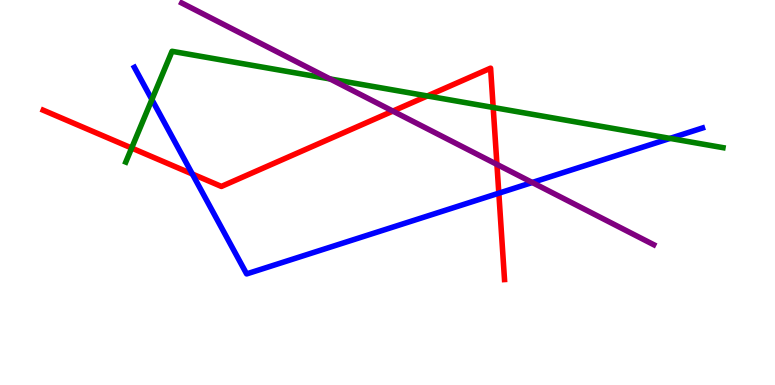[{'lines': ['blue', 'red'], 'intersections': [{'x': 2.48, 'y': 5.48}, {'x': 6.44, 'y': 4.98}]}, {'lines': ['green', 'red'], 'intersections': [{'x': 1.7, 'y': 6.15}, {'x': 5.51, 'y': 7.51}, {'x': 6.36, 'y': 7.21}]}, {'lines': ['purple', 'red'], 'intersections': [{'x': 5.07, 'y': 7.11}, {'x': 6.41, 'y': 5.73}]}, {'lines': ['blue', 'green'], 'intersections': [{'x': 1.96, 'y': 7.41}, {'x': 8.65, 'y': 6.41}]}, {'lines': ['blue', 'purple'], 'intersections': [{'x': 6.87, 'y': 5.26}]}, {'lines': ['green', 'purple'], 'intersections': [{'x': 4.26, 'y': 7.95}]}]